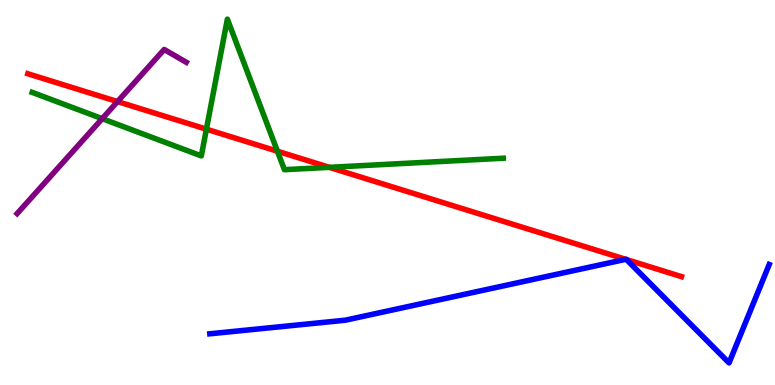[{'lines': ['blue', 'red'], 'intersections': [{'x': 8.07, 'y': 3.26}, {'x': 8.08, 'y': 3.26}]}, {'lines': ['green', 'red'], 'intersections': [{'x': 2.66, 'y': 6.64}, {'x': 3.58, 'y': 6.07}, {'x': 4.25, 'y': 5.65}]}, {'lines': ['purple', 'red'], 'intersections': [{'x': 1.52, 'y': 7.36}]}, {'lines': ['blue', 'green'], 'intersections': []}, {'lines': ['blue', 'purple'], 'intersections': []}, {'lines': ['green', 'purple'], 'intersections': [{'x': 1.32, 'y': 6.92}]}]